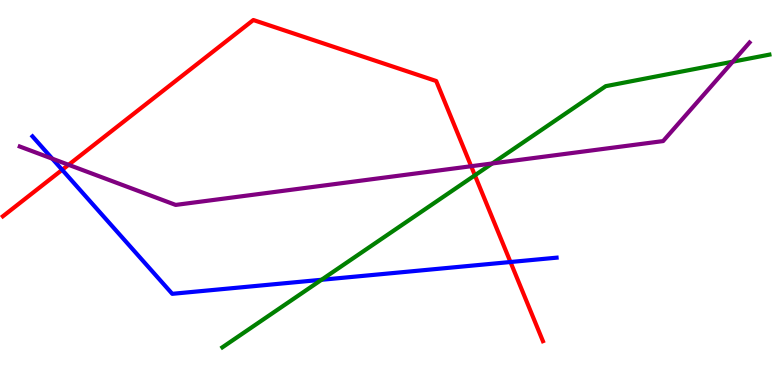[{'lines': ['blue', 'red'], 'intersections': [{'x': 0.802, 'y': 5.59}, {'x': 6.59, 'y': 3.19}]}, {'lines': ['green', 'red'], 'intersections': [{'x': 6.13, 'y': 5.45}]}, {'lines': ['purple', 'red'], 'intersections': [{'x': 0.885, 'y': 5.72}, {'x': 6.08, 'y': 5.68}]}, {'lines': ['blue', 'green'], 'intersections': [{'x': 4.15, 'y': 2.73}]}, {'lines': ['blue', 'purple'], 'intersections': [{'x': 0.675, 'y': 5.88}]}, {'lines': ['green', 'purple'], 'intersections': [{'x': 6.35, 'y': 5.75}, {'x': 9.45, 'y': 8.4}]}]